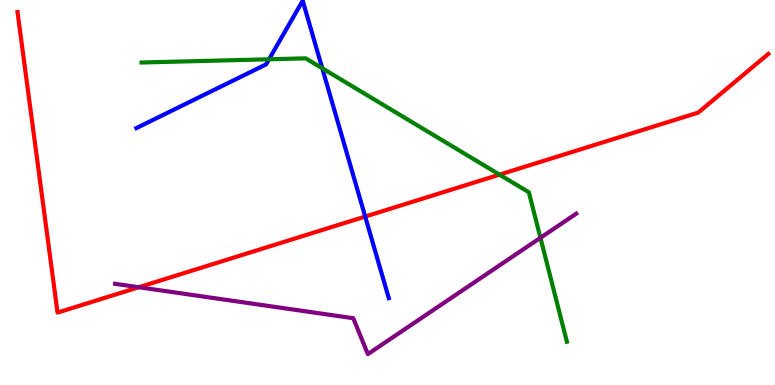[{'lines': ['blue', 'red'], 'intersections': [{'x': 4.71, 'y': 4.37}]}, {'lines': ['green', 'red'], 'intersections': [{'x': 6.45, 'y': 5.46}]}, {'lines': ['purple', 'red'], 'intersections': [{'x': 1.79, 'y': 2.54}]}, {'lines': ['blue', 'green'], 'intersections': [{'x': 3.47, 'y': 8.46}, {'x': 4.16, 'y': 8.23}]}, {'lines': ['blue', 'purple'], 'intersections': []}, {'lines': ['green', 'purple'], 'intersections': [{'x': 6.97, 'y': 3.82}]}]